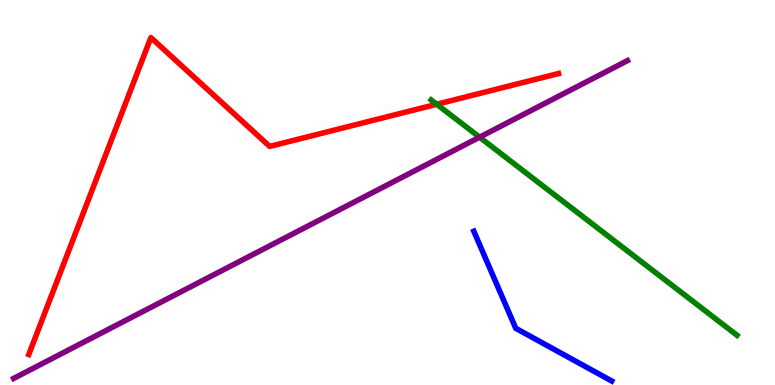[{'lines': ['blue', 'red'], 'intersections': []}, {'lines': ['green', 'red'], 'intersections': [{'x': 5.64, 'y': 7.29}]}, {'lines': ['purple', 'red'], 'intersections': []}, {'lines': ['blue', 'green'], 'intersections': []}, {'lines': ['blue', 'purple'], 'intersections': []}, {'lines': ['green', 'purple'], 'intersections': [{'x': 6.19, 'y': 6.44}]}]